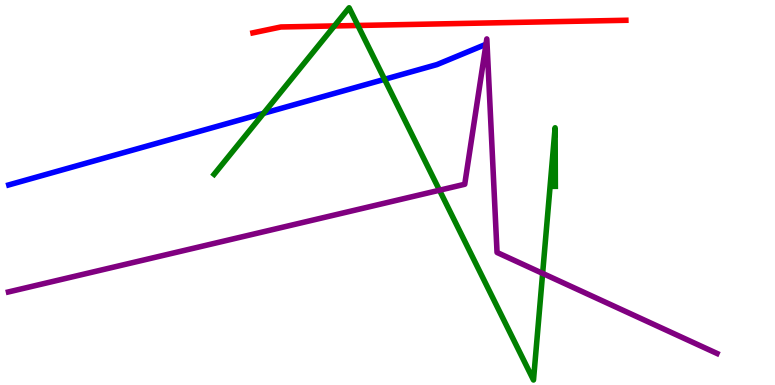[{'lines': ['blue', 'red'], 'intersections': []}, {'lines': ['green', 'red'], 'intersections': [{'x': 4.31, 'y': 9.33}, {'x': 4.62, 'y': 9.34}]}, {'lines': ['purple', 'red'], 'intersections': []}, {'lines': ['blue', 'green'], 'intersections': [{'x': 3.4, 'y': 7.06}, {'x': 4.96, 'y': 7.94}]}, {'lines': ['blue', 'purple'], 'intersections': []}, {'lines': ['green', 'purple'], 'intersections': [{'x': 5.67, 'y': 5.06}, {'x': 7.0, 'y': 2.9}]}]